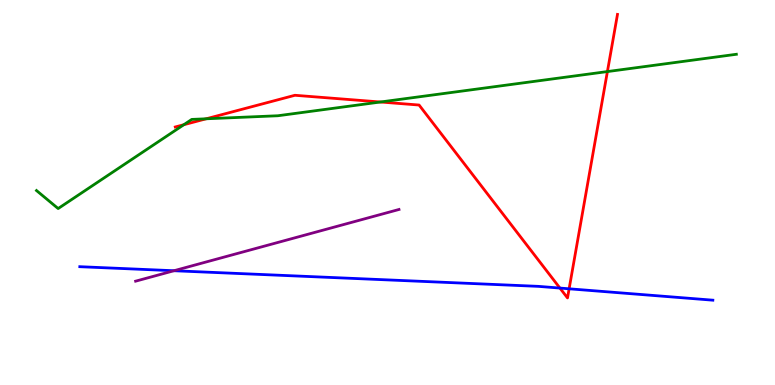[{'lines': ['blue', 'red'], 'intersections': [{'x': 7.22, 'y': 2.52}, {'x': 7.34, 'y': 2.5}]}, {'lines': ['green', 'red'], 'intersections': [{'x': 2.37, 'y': 6.76}, {'x': 2.66, 'y': 6.91}, {'x': 4.91, 'y': 7.35}, {'x': 7.84, 'y': 8.14}]}, {'lines': ['purple', 'red'], 'intersections': []}, {'lines': ['blue', 'green'], 'intersections': []}, {'lines': ['blue', 'purple'], 'intersections': [{'x': 2.24, 'y': 2.97}]}, {'lines': ['green', 'purple'], 'intersections': []}]